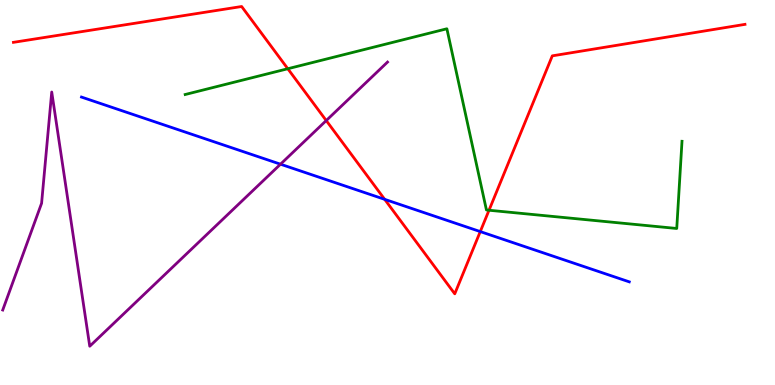[{'lines': ['blue', 'red'], 'intersections': [{'x': 4.96, 'y': 4.82}, {'x': 6.2, 'y': 3.98}]}, {'lines': ['green', 'red'], 'intersections': [{'x': 3.71, 'y': 8.21}, {'x': 6.31, 'y': 4.54}]}, {'lines': ['purple', 'red'], 'intersections': [{'x': 4.21, 'y': 6.87}]}, {'lines': ['blue', 'green'], 'intersections': []}, {'lines': ['blue', 'purple'], 'intersections': [{'x': 3.62, 'y': 5.74}]}, {'lines': ['green', 'purple'], 'intersections': []}]